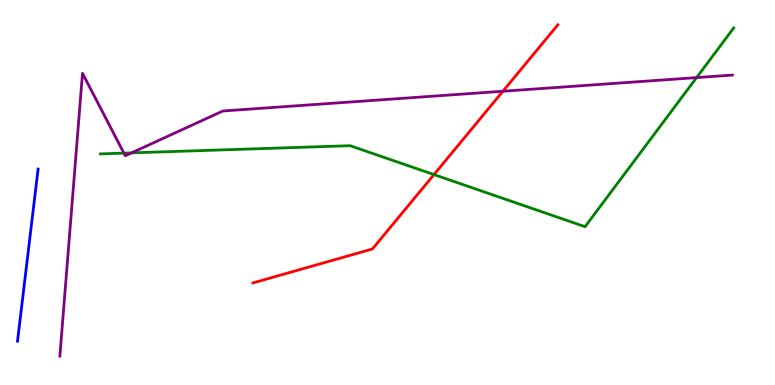[{'lines': ['blue', 'red'], 'intersections': []}, {'lines': ['green', 'red'], 'intersections': [{'x': 5.6, 'y': 5.47}]}, {'lines': ['purple', 'red'], 'intersections': [{'x': 6.49, 'y': 7.63}]}, {'lines': ['blue', 'green'], 'intersections': []}, {'lines': ['blue', 'purple'], 'intersections': []}, {'lines': ['green', 'purple'], 'intersections': [{'x': 1.6, 'y': 6.02}, {'x': 1.7, 'y': 6.03}, {'x': 8.99, 'y': 7.98}]}]